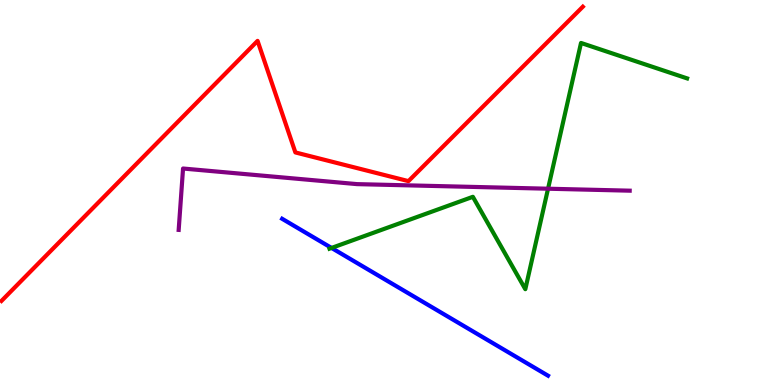[{'lines': ['blue', 'red'], 'intersections': []}, {'lines': ['green', 'red'], 'intersections': []}, {'lines': ['purple', 'red'], 'intersections': []}, {'lines': ['blue', 'green'], 'intersections': [{'x': 4.28, 'y': 3.56}]}, {'lines': ['blue', 'purple'], 'intersections': []}, {'lines': ['green', 'purple'], 'intersections': [{'x': 7.07, 'y': 5.1}]}]